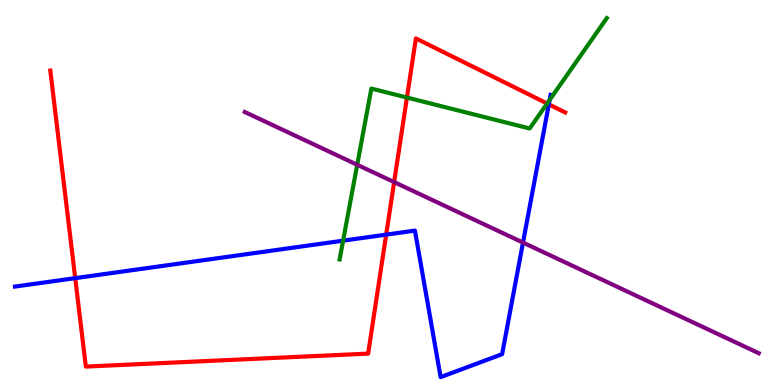[{'lines': ['blue', 'red'], 'intersections': [{'x': 0.971, 'y': 2.78}, {'x': 4.98, 'y': 3.91}, {'x': 7.08, 'y': 7.29}]}, {'lines': ['green', 'red'], 'intersections': [{'x': 5.25, 'y': 7.47}, {'x': 7.06, 'y': 7.31}]}, {'lines': ['purple', 'red'], 'intersections': [{'x': 5.09, 'y': 5.27}]}, {'lines': ['blue', 'green'], 'intersections': [{'x': 4.43, 'y': 3.75}, {'x': 7.09, 'y': 7.41}]}, {'lines': ['blue', 'purple'], 'intersections': [{'x': 6.75, 'y': 3.7}]}, {'lines': ['green', 'purple'], 'intersections': [{'x': 4.61, 'y': 5.72}]}]